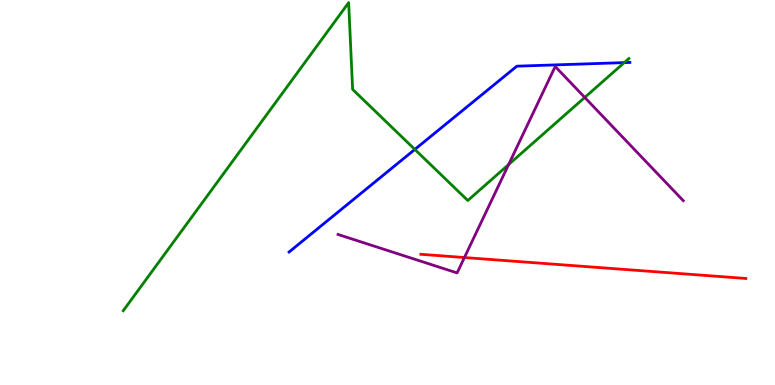[{'lines': ['blue', 'red'], 'intersections': []}, {'lines': ['green', 'red'], 'intersections': []}, {'lines': ['purple', 'red'], 'intersections': [{'x': 5.99, 'y': 3.31}]}, {'lines': ['blue', 'green'], 'intersections': [{'x': 5.35, 'y': 6.12}, {'x': 8.06, 'y': 8.37}]}, {'lines': ['blue', 'purple'], 'intersections': []}, {'lines': ['green', 'purple'], 'intersections': [{'x': 6.56, 'y': 5.73}, {'x': 7.55, 'y': 7.47}]}]